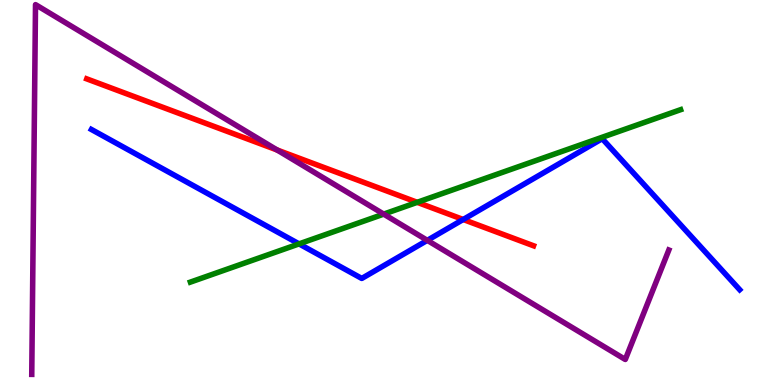[{'lines': ['blue', 'red'], 'intersections': [{'x': 5.98, 'y': 4.3}]}, {'lines': ['green', 'red'], 'intersections': [{'x': 5.38, 'y': 4.74}]}, {'lines': ['purple', 'red'], 'intersections': [{'x': 3.58, 'y': 6.1}]}, {'lines': ['blue', 'green'], 'intersections': [{'x': 3.86, 'y': 3.67}]}, {'lines': ['blue', 'purple'], 'intersections': [{'x': 5.51, 'y': 3.76}]}, {'lines': ['green', 'purple'], 'intersections': [{'x': 4.95, 'y': 4.44}]}]